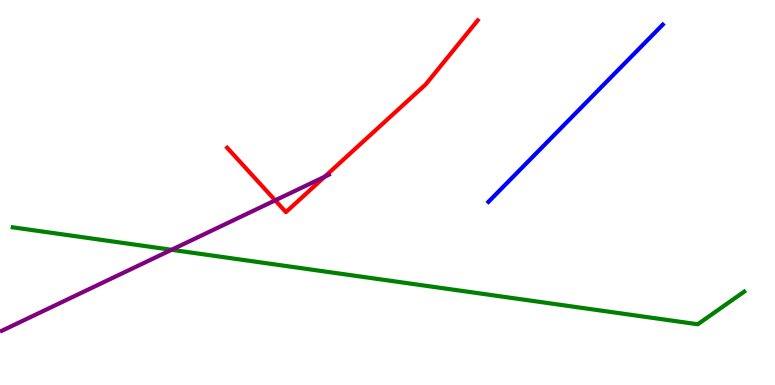[{'lines': ['blue', 'red'], 'intersections': []}, {'lines': ['green', 'red'], 'intersections': []}, {'lines': ['purple', 'red'], 'intersections': [{'x': 3.55, 'y': 4.8}, {'x': 4.19, 'y': 5.41}]}, {'lines': ['blue', 'green'], 'intersections': []}, {'lines': ['blue', 'purple'], 'intersections': []}, {'lines': ['green', 'purple'], 'intersections': [{'x': 2.21, 'y': 3.51}]}]